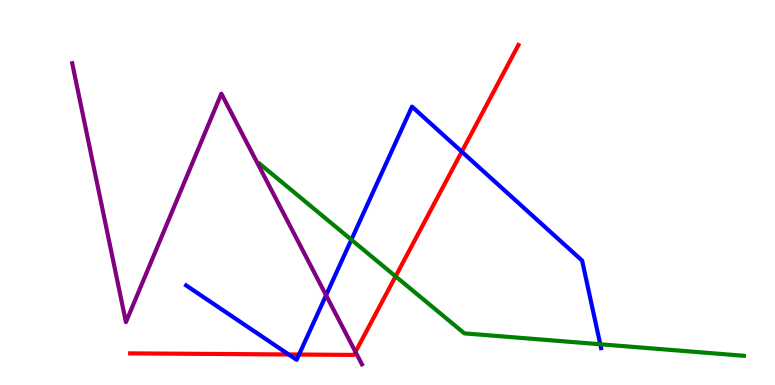[{'lines': ['blue', 'red'], 'intersections': [{'x': 3.72, 'y': 0.793}, {'x': 3.86, 'y': 0.791}, {'x': 5.96, 'y': 6.06}]}, {'lines': ['green', 'red'], 'intersections': [{'x': 5.1, 'y': 2.82}]}, {'lines': ['purple', 'red'], 'intersections': [{'x': 4.59, 'y': 0.86}]}, {'lines': ['blue', 'green'], 'intersections': [{'x': 4.53, 'y': 3.77}, {'x': 7.75, 'y': 1.06}]}, {'lines': ['blue', 'purple'], 'intersections': [{'x': 4.21, 'y': 2.33}]}, {'lines': ['green', 'purple'], 'intersections': []}]